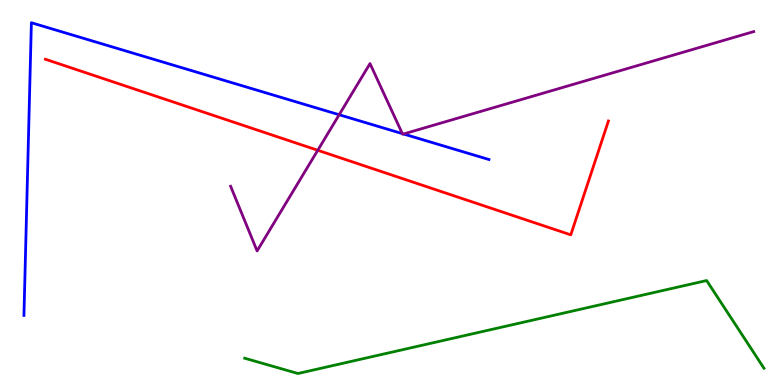[{'lines': ['blue', 'red'], 'intersections': []}, {'lines': ['green', 'red'], 'intersections': []}, {'lines': ['purple', 'red'], 'intersections': [{'x': 4.1, 'y': 6.1}]}, {'lines': ['blue', 'green'], 'intersections': []}, {'lines': ['blue', 'purple'], 'intersections': [{'x': 4.38, 'y': 7.02}, {'x': 5.19, 'y': 6.53}, {'x': 5.21, 'y': 6.52}]}, {'lines': ['green', 'purple'], 'intersections': []}]